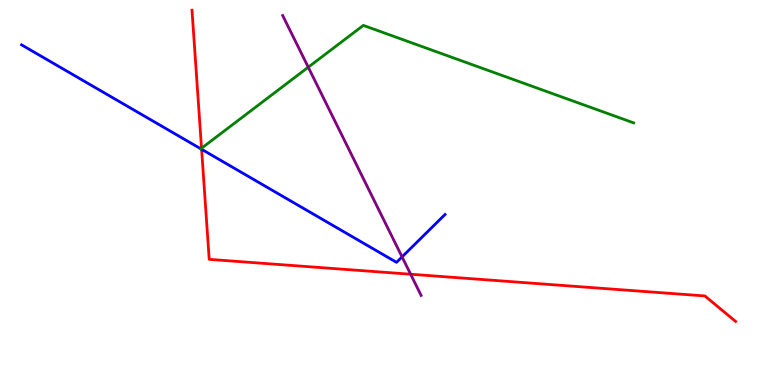[{'lines': ['blue', 'red'], 'intersections': [{'x': 2.6, 'y': 6.12}]}, {'lines': ['green', 'red'], 'intersections': [{'x': 2.6, 'y': 6.15}]}, {'lines': ['purple', 'red'], 'intersections': [{'x': 5.3, 'y': 2.88}]}, {'lines': ['blue', 'green'], 'intersections': [{'x': 2.59, 'y': 6.14}]}, {'lines': ['blue', 'purple'], 'intersections': [{'x': 5.19, 'y': 3.33}]}, {'lines': ['green', 'purple'], 'intersections': [{'x': 3.98, 'y': 8.25}]}]